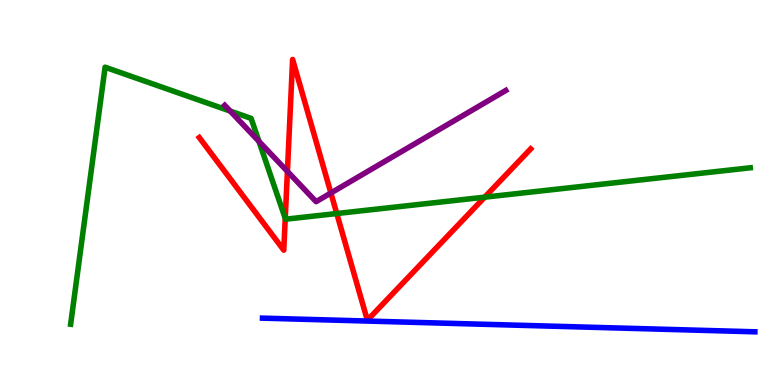[{'lines': ['blue', 'red'], 'intersections': []}, {'lines': ['green', 'red'], 'intersections': [{'x': 3.68, 'y': 4.33}, {'x': 4.35, 'y': 4.45}, {'x': 6.25, 'y': 4.88}]}, {'lines': ['purple', 'red'], 'intersections': [{'x': 3.71, 'y': 5.55}, {'x': 4.27, 'y': 4.99}]}, {'lines': ['blue', 'green'], 'intersections': []}, {'lines': ['blue', 'purple'], 'intersections': []}, {'lines': ['green', 'purple'], 'intersections': [{'x': 2.97, 'y': 7.12}, {'x': 3.34, 'y': 6.33}]}]